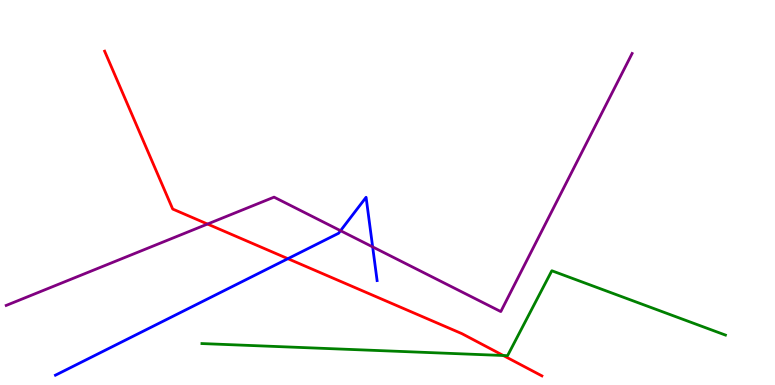[{'lines': ['blue', 'red'], 'intersections': [{'x': 3.71, 'y': 3.28}]}, {'lines': ['green', 'red'], 'intersections': [{'x': 6.49, 'y': 0.766}]}, {'lines': ['purple', 'red'], 'intersections': [{'x': 2.68, 'y': 4.18}]}, {'lines': ['blue', 'green'], 'intersections': []}, {'lines': ['blue', 'purple'], 'intersections': [{'x': 4.39, 'y': 4.01}, {'x': 4.81, 'y': 3.59}]}, {'lines': ['green', 'purple'], 'intersections': []}]